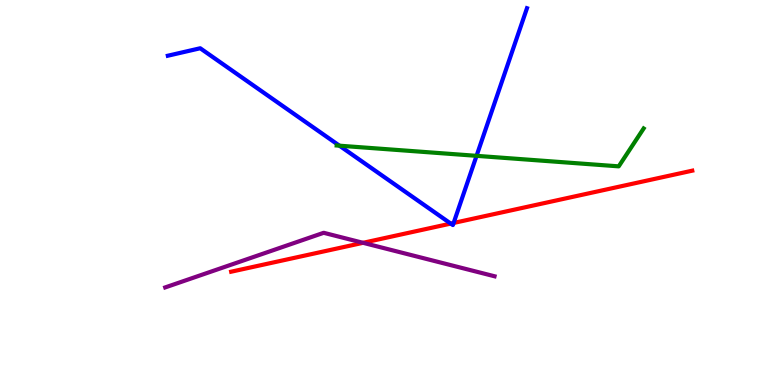[{'lines': ['blue', 'red'], 'intersections': [{'x': 5.82, 'y': 4.19}, {'x': 5.85, 'y': 4.21}]}, {'lines': ['green', 'red'], 'intersections': []}, {'lines': ['purple', 'red'], 'intersections': [{'x': 4.68, 'y': 3.69}]}, {'lines': ['blue', 'green'], 'intersections': [{'x': 4.38, 'y': 6.22}, {'x': 6.15, 'y': 5.95}]}, {'lines': ['blue', 'purple'], 'intersections': []}, {'lines': ['green', 'purple'], 'intersections': []}]